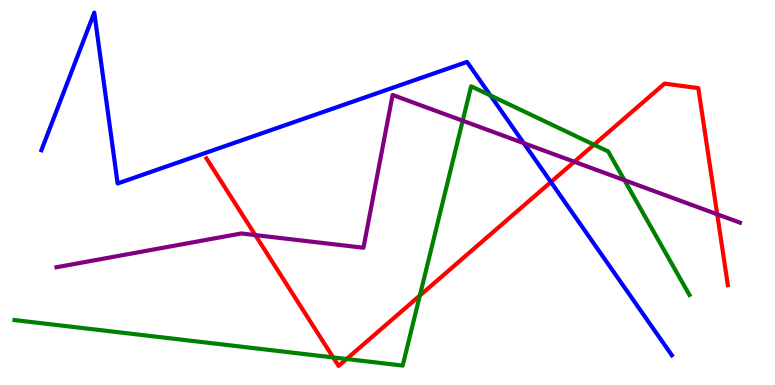[{'lines': ['blue', 'red'], 'intersections': [{'x': 7.11, 'y': 5.27}]}, {'lines': ['green', 'red'], 'intersections': [{'x': 4.3, 'y': 0.716}, {'x': 4.47, 'y': 0.675}, {'x': 5.42, 'y': 2.32}, {'x': 7.66, 'y': 6.24}]}, {'lines': ['purple', 'red'], 'intersections': [{'x': 3.29, 'y': 3.89}, {'x': 7.41, 'y': 5.8}, {'x': 9.25, 'y': 4.43}]}, {'lines': ['blue', 'green'], 'intersections': [{'x': 6.33, 'y': 7.52}]}, {'lines': ['blue', 'purple'], 'intersections': [{'x': 6.76, 'y': 6.28}]}, {'lines': ['green', 'purple'], 'intersections': [{'x': 5.97, 'y': 6.86}, {'x': 8.06, 'y': 5.32}]}]